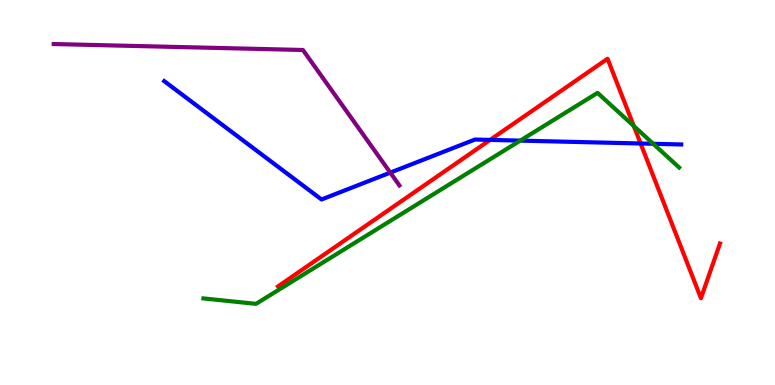[{'lines': ['blue', 'red'], 'intersections': [{'x': 6.32, 'y': 6.37}, {'x': 8.27, 'y': 6.27}]}, {'lines': ['green', 'red'], 'intersections': [{'x': 8.18, 'y': 6.73}]}, {'lines': ['purple', 'red'], 'intersections': []}, {'lines': ['blue', 'green'], 'intersections': [{'x': 6.71, 'y': 6.35}, {'x': 8.43, 'y': 6.27}]}, {'lines': ['blue', 'purple'], 'intersections': [{'x': 5.04, 'y': 5.52}]}, {'lines': ['green', 'purple'], 'intersections': []}]